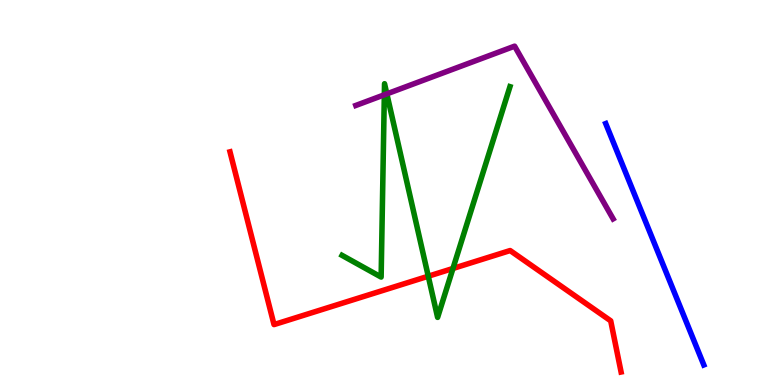[{'lines': ['blue', 'red'], 'intersections': []}, {'lines': ['green', 'red'], 'intersections': [{'x': 5.53, 'y': 2.83}, {'x': 5.84, 'y': 3.03}]}, {'lines': ['purple', 'red'], 'intersections': []}, {'lines': ['blue', 'green'], 'intersections': []}, {'lines': ['blue', 'purple'], 'intersections': []}, {'lines': ['green', 'purple'], 'intersections': [{'x': 4.96, 'y': 7.54}, {'x': 4.99, 'y': 7.56}]}]